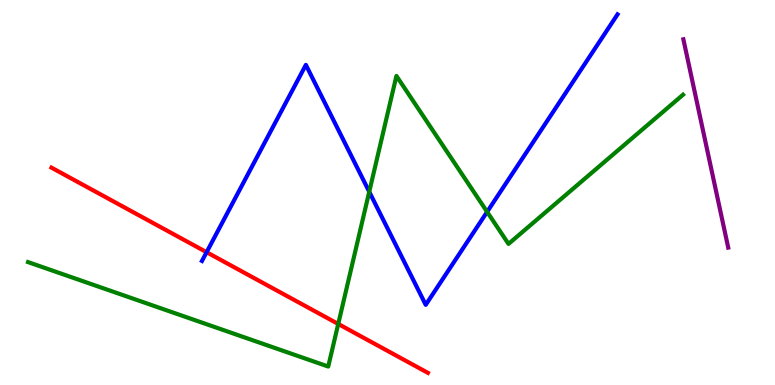[{'lines': ['blue', 'red'], 'intersections': [{'x': 2.67, 'y': 3.45}]}, {'lines': ['green', 'red'], 'intersections': [{'x': 4.36, 'y': 1.59}]}, {'lines': ['purple', 'red'], 'intersections': []}, {'lines': ['blue', 'green'], 'intersections': [{'x': 4.76, 'y': 5.02}, {'x': 6.29, 'y': 4.5}]}, {'lines': ['blue', 'purple'], 'intersections': []}, {'lines': ['green', 'purple'], 'intersections': []}]